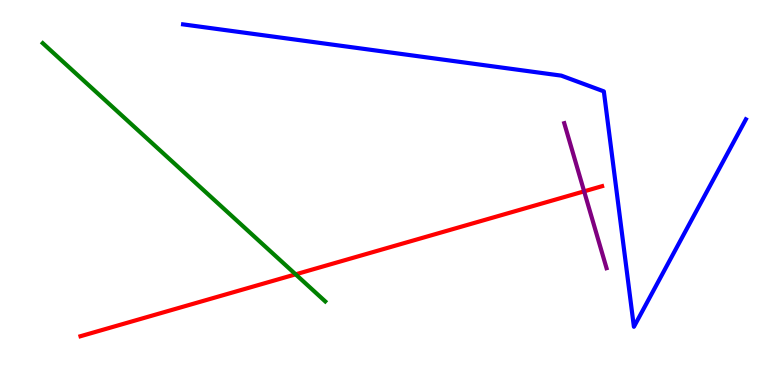[{'lines': ['blue', 'red'], 'intersections': []}, {'lines': ['green', 'red'], 'intersections': [{'x': 3.81, 'y': 2.87}]}, {'lines': ['purple', 'red'], 'intersections': [{'x': 7.54, 'y': 5.03}]}, {'lines': ['blue', 'green'], 'intersections': []}, {'lines': ['blue', 'purple'], 'intersections': []}, {'lines': ['green', 'purple'], 'intersections': []}]